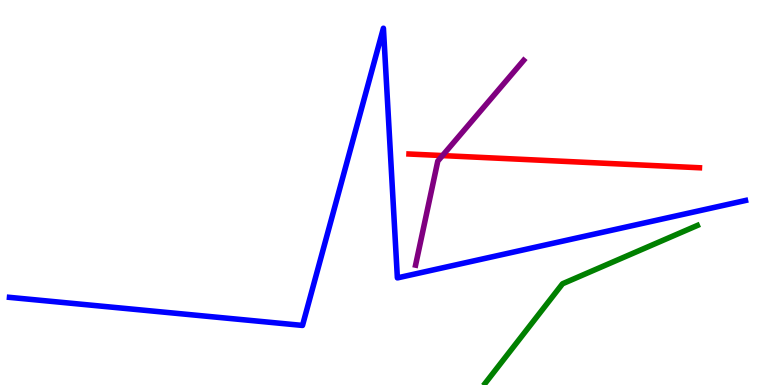[{'lines': ['blue', 'red'], 'intersections': []}, {'lines': ['green', 'red'], 'intersections': []}, {'lines': ['purple', 'red'], 'intersections': [{'x': 5.71, 'y': 5.96}]}, {'lines': ['blue', 'green'], 'intersections': []}, {'lines': ['blue', 'purple'], 'intersections': []}, {'lines': ['green', 'purple'], 'intersections': []}]